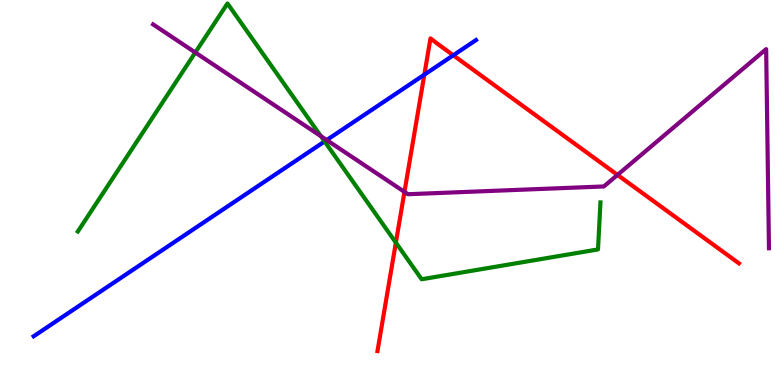[{'lines': ['blue', 'red'], 'intersections': [{'x': 5.48, 'y': 8.06}, {'x': 5.85, 'y': 8.56}]}, {'lines': ['green', 'red'], 'intersections': [{'x': 5.11, 'y': 3.7}]}, {'lines': ['purple', 'red'], 'intersections': [{'x': 5.22, 'y': 5.02}, {'x': 7.97, 'y': 5.46}]}, {'lines': ['blue', 'green'], 'intersections': [{'x': 4.19, 'y': 6.33}]}, {'lines': ['blue', 'purple'], 'intersections': [{'x': 4.22, 'y': 6.36}]}, {'lines': ['green', 'purple'], 'intersections': [{'x': 2.52, 'y': 8.64}, {'x': 4.14, 'y': 6.46}]}]